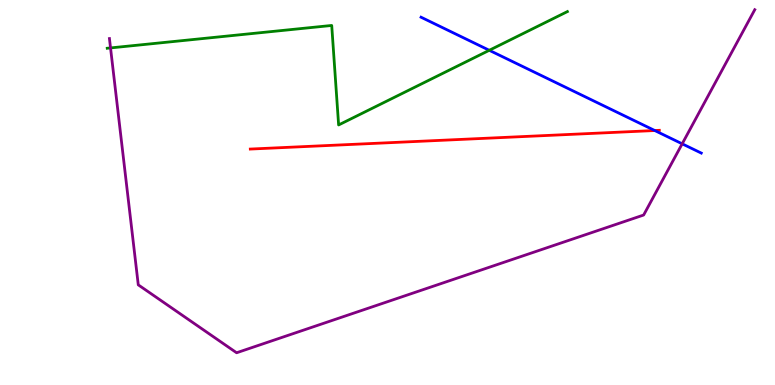[{'lines': ['blue', 'red'], 'intersections': [{'x': 8.45, 'y': 6.61}]}, {'lines': ['green', 'red'], 'intersections': []}, {'lines': ['purple', 'red'], 'intersections': []}, {'lines': ['blue', 'green'], 'intersections': [{'x': 6.31, 'y': 8.69}]}, {'lines': ['blue', 'purple'], 'intersections': [{'x': 8.8, 'y': 6.26}]}, {'lines': ['green', 'purple'], 'intersections': [{'x': 1.43, 'y': 8.76}]}]